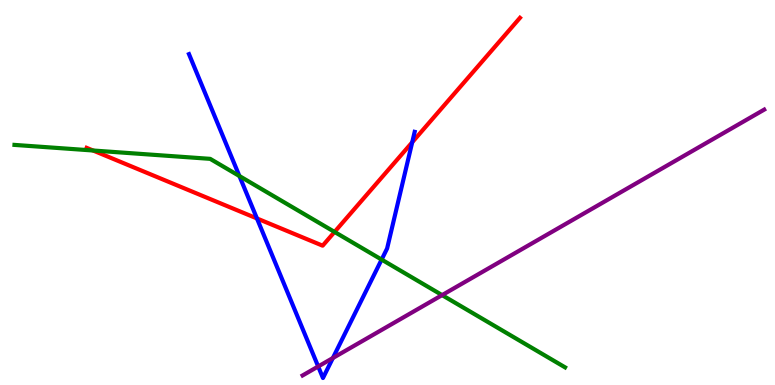[{'lines': ['blue', 'red'], 'intersections': [{'x': 3.32, 'y': 4.33}, {'x': 5.32, 'y': 6.31}]}, {'lines': ['green', 'red'], 'intersections': [{'x': 1.2, 'y': 6.09}, {'x': 4.32, 'y': 3.98}]}, {'lines': ['purple', 'red'], 'intersections': []}, {'lines': ['blue', 'green'], 'intersections': [{'x': 3.09, 'y': 5.43}, {'x': 4.92, 'y': 3.26}]}, {'lines': ['blue', 'purple'], 'intersections': [{'x': 4.11, 'y': 0.481}, {'x': 4.3, 'y': 0.701}]}, {'lines': ['green', 'purple'], 'intersections': [{'x': 5.7, 'y': 2.33}]}]